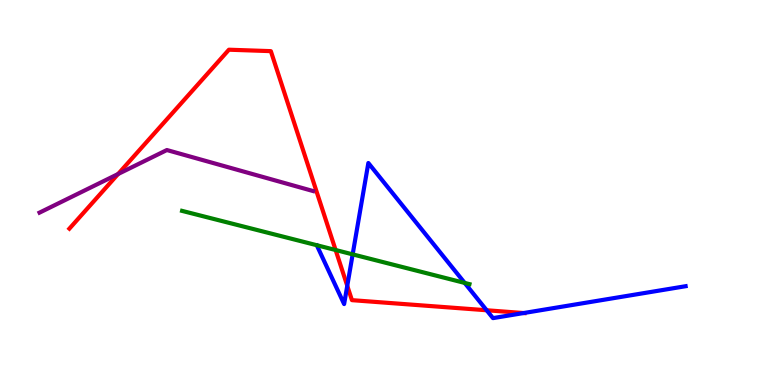[{'lines': ['blue', 'red'], 'intersections': [{'x': 4.48, 'y': 2.58}, {'x': 6.28, 'y': 1.94}, {'x': 6.76, 'y': 1.87}]}, {'lines': ['green', 'red'], 'intersections': [{'x': 4.33, 'y': 3.51}]}, {'lines': ['purple', 'red'], 'intersections': [{'x': 1.52, 'y': 5.48}]}, {'lines': ['blue', 'green'], 'intersections': [{'x': 4.55, 'y': 3.39}, {'x': 6.0, 'y': 2.65}]}, {'lines': ['blue', 'purple'], 'intersections': []}, {'lines': ['green', 'purple'], 'intersections': []}]